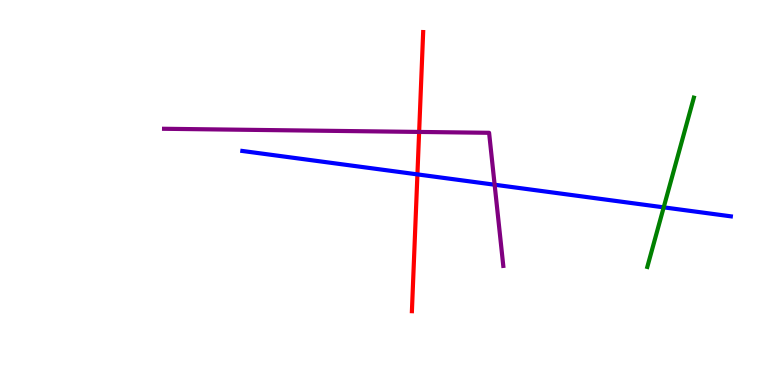[{'lines': ['blue', 'red'], 'intersections': [{'x': 5.39, 'y': 5.47}]}, {'lines': ['green', 'red'], 'intersections': []}, {'lines': ['purple', 'red'], 'intersections': [{'x': 5.41, 'y': 6.57}]}, {'lines': ['blue', 'green'], 'intersections': [{'x': 8.56, 'y': 4.61}]}, {'lines': ['blue', 'purple'], 'intersections': [{'x': 6.38, 'y': 5.2}]}, {'lines': ['green', 'purple'], 'intersections': []}]